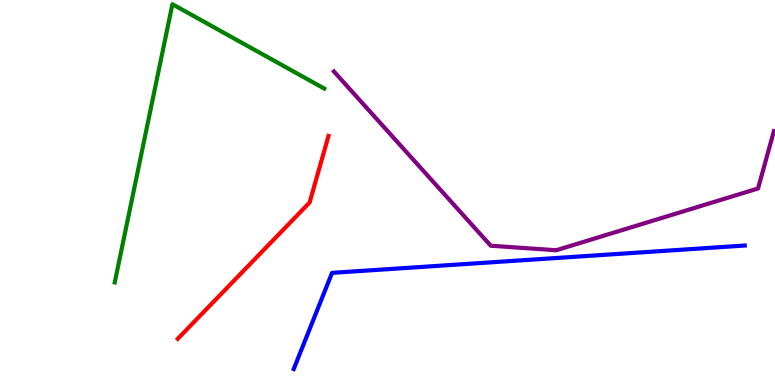[{'lines': ['blue', 'red'], 'intersections': []}, {'lines': ['green', 'red'], 'intersections': []}, {'lines': ['purple', 'red'], 'intersections': []}, {'lines': ['blue', 'green'], 'intersections': []}, {'lines': ['blue', 'purple'], 'intersections': []}, {'lines': ['green', 'purple'], 'intersections': []}]